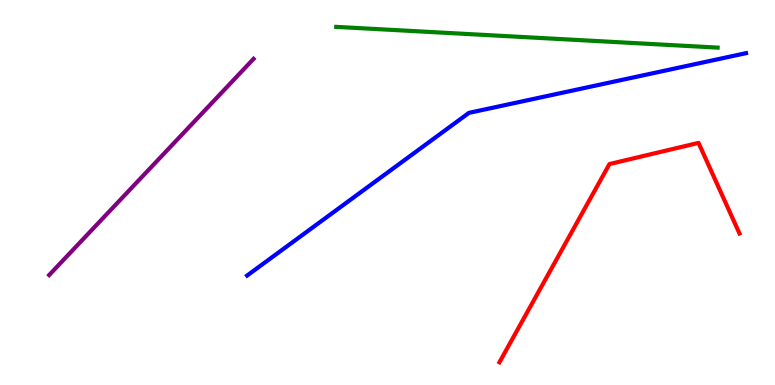[{'lines': ['blue', 'red'], 'intersections': []}, {'lines': ['green', 'red'], 'intersections': []}, {'lines': ['purple', 'red'], 'intersections': []}, {'lines': ['blue', 'green'], 'intersections': []}, {'lines': ['blue', 'purple'], 'intersections': []}, {'lines': ['green', 'purple'], 'intersections': []}]